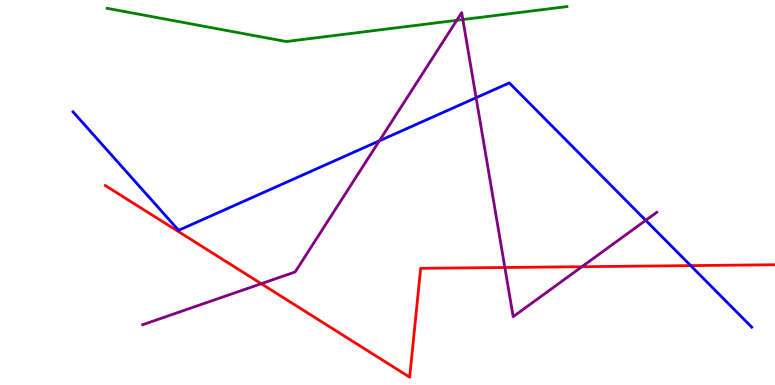[{'lines': ['blue', 'red'], 'intersections': [{'x': 8.91, 'y': 3.1}]}, {'lines': ['green', 'red'], 'intersections': []}, {'lines': ['purple', 'red'], 'intersections': [{'x': 3.37, 'y': 2.63}, {'x': 6.51, 'y': 3.05}, {'x': 7.51, 'y': 3.07}]}, {'lines': ['blue', 'green'], 'intersections': []}, {'lines': ['blue', 'purple'], 'intersections': [{'x': 4.9, 'y': 6.34}, {'x': 6.14, 'y': 7.46}, {'x': 8.33, 'y': 4.28}]}, {'lines': ['green', 'purple'], 'intersections': [{'x': 5.89, 'y': 9.47}, {'x': 5.97, 'y': 9.49}]}]